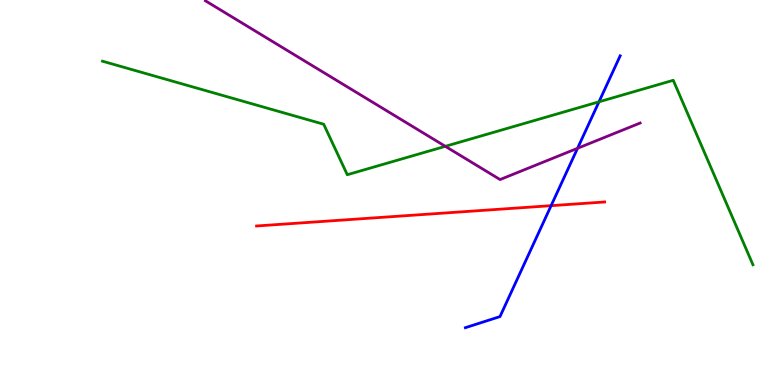[{'lines': ['blue', 'red'], 'intersections': [{'x': 7.11, 'y': 4.66}]}, {'lines': ['green', 'red'], 'intersections': []}, {'lines': ['purple', 'red'], 'intersections': []}, {'lines': ['blue', 'green'], 'intersections': [{'x': 7.73, 'y': 7.36}]}, {'lines': ['blue', 'purple'], 'intersections': [{'x': 7.45, 'y': 6.15}]}, {'lines': ['green', 'purple'], 'intersections': [{'x': 5.75, 'y': 6.2}]}]